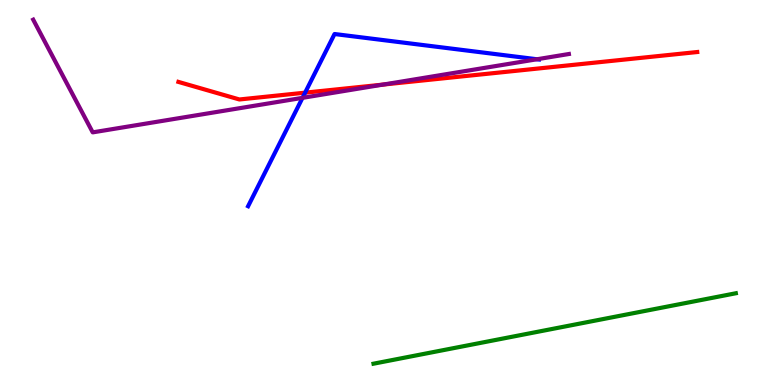[{'lines': ['blue', 'red'], 'intersections': [{'x': 3.94, 'y': 7.59}]}, {'lines': ['green', 'red'], 'intersections': []}, {'lines': ['purple', 'red'], 'intersections': [{'x': 4.94, 'y': 7.8}]}, {'lines': ['blue', 'green'], 'intersections': []}, {'lines': ['blue', 'purple'], 'intersections': [{'x': 3.9, 'y': 7.46}, {'x': 6.93, 'y': 8.46}]}, {'lines': ['green', 'purple'], 'intersections': []}]